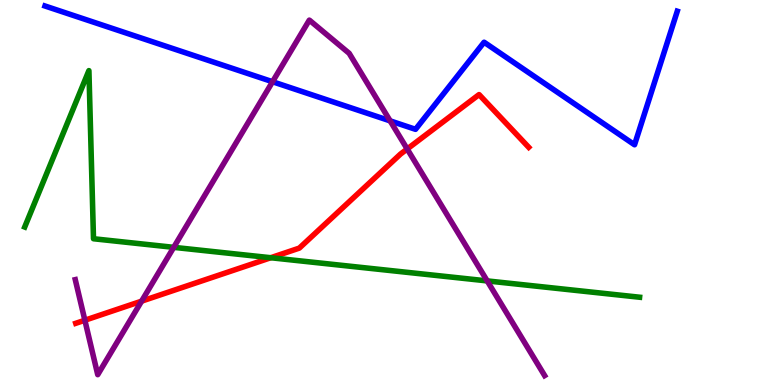[{'lines': ['blue', 'red'], 'intersections': []}, {'lines': ['green', 'red'], 'intersections': [{'x': 3.49, 'y': 3.31}]}, {'lines': ['purple', 'red'], 'intersections': [{'x': 1.1, 'y': 1.68}, {'x': 1.83, 'y': 2.18}, {'x': 5.25, 'y': 6.13}]}, {'lines': ['blue', 'green'], 'intersections': []}, {'lines': ['blue', 'purple'], 'intersections': [{'x': 3.52, 'y': 7.88}, {'x': 5.03, 'y': 6.86}]}, {'lines': ['green', 'purple'], 'intersections': [{'x': 2.24, 'y': 3.58}, {'x': 6.29, 'y': 2.7}]}]